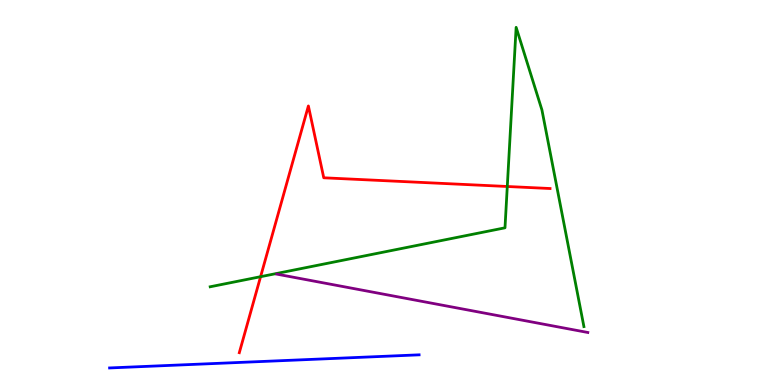[{'lines': ['blue', 'red'], 'intersections': []}, {'lines': ['green', 'red'], 'intersections': [{'x': 3.36, 'y': 2.81}, {'x': 6.55, 'y': 5.16}]}, {'lines': ['purple', 'red'], 'intersections': []}, {'lines': ['blue', 'green'], 'intersections': []}, {'lines': ['blue', 'purple'], 'intersections': []}, {'lines': ['green', 'purple'], 'intersections': []}]